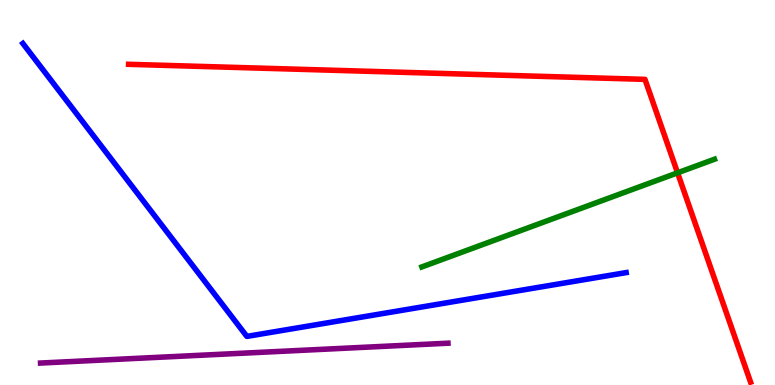[{'lines': ['blue', 'red'], 'intersections': []}, {'lines': ['green', 'red'], 'intersections': [{'x': 8.74, 'y': 5.51}]}, {'lines': ['purple', 'red'], 'intersections': []}, {'lines': ['blue', 'green'], 'intersections': []}, {'lines': ['blue', 'purple'], 'intersections': []}, {'lines': ['green', 'purple'], 'intersections': []}]